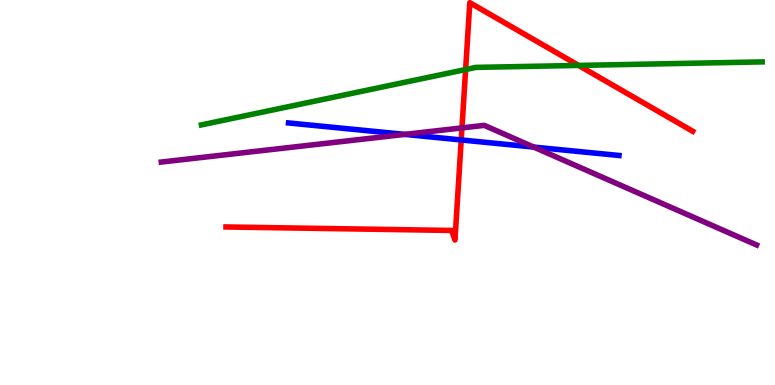[{'lines': ['blue', 'red'], 'intersections': [{'x': 5.95, 'y': 6.37}]}, {'lines': ['green', 'red'], 'intersections': [{'x': 6.01, 'y': 8.19}, {'x': 7.47, 'y': 8.3}]}, {'lines': ['purple', 'red'], 'intersections': [{'x': 5.96, 'y': 6.68}]}, {'lines': ['blue', 'green'], 'intersections': []}, {'lines': ['blue', 'purple'], 'intersections': [{'x': 5.22, 'y': 6.51}, {'x': 6.89, 'y': 6.18}]}, {'lines': ['green', 'purple'], 'intersections': []}]